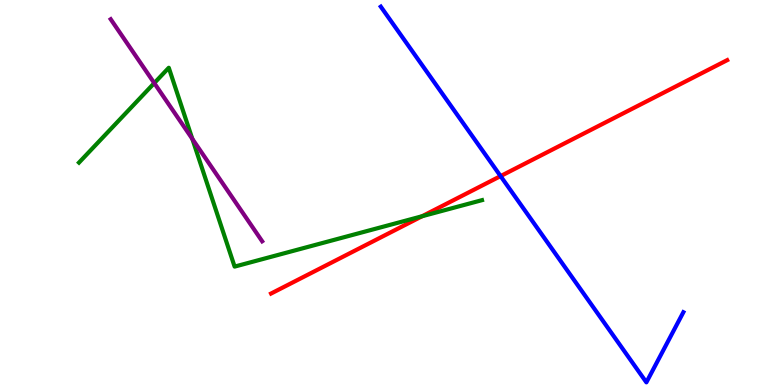[{'lines': ['blue', 'red'], 'intersections': [{'x': 6.46, 'y': 5.43}]}, {'lines': ['green', 'red'], 'intersections': [{'x': 5.45, 'y': 4.38}]}, {'lines': ['purple', 'red'], 'intersections': []}, {'lines': ['blue', 'green'], 'intersections': []}, {'lines': ['blue', 'purple'], 'intersections': []}, {'lines': ['green', 'purple'], 'intersections': [{'x': 1.99, 'y': 7.84}, {'x': 2.48, 'y': 6.39}]}]